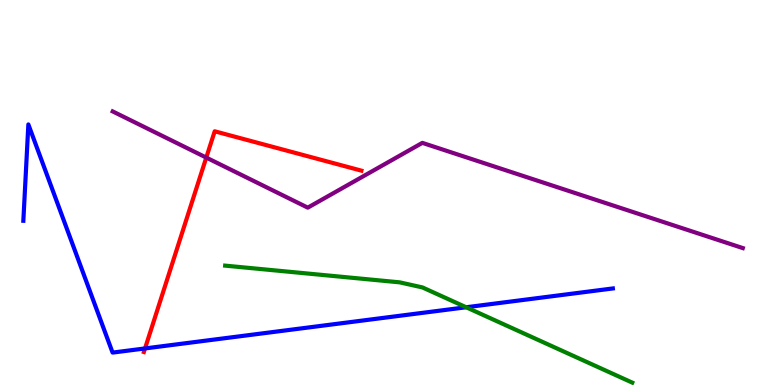[{'lines': ['blue', 'red'], 'intersections': [{'x': 1.87, 'y': 0.95}]}, {'lines': ['green', 'red'], 'intersections': []}, {'lines': ['purple', 'red'], 'intersections': [{'x': 2.66, 'y': 5.91}]}, {'lines': ['blue', 'green'], 'intersections': [{'x': 6.01, 'y': 2.02}]}, {'lines': ['blue', 'purple'], 'intersections': []}, {'lines': ['green', 'purple'], 'intersections': []}]